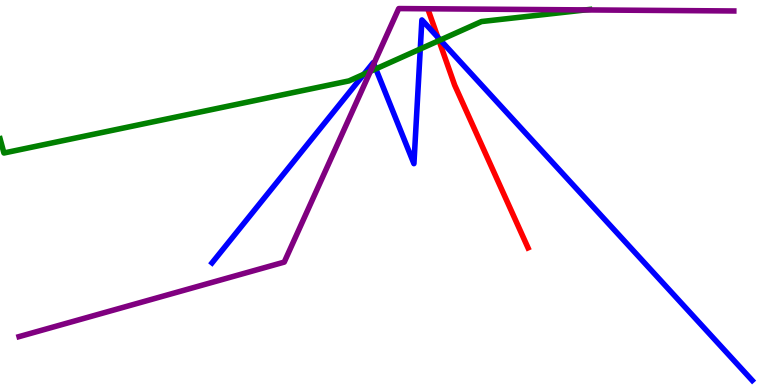[{'lines': ['blue', 'red'], 'intersections': [{'x': 5.65, 'y': 9.03}]}, {'lines': ['green', 'red'], 'intersections': [{'x': 5.66, 'y': 8.95}]}, {'lines': ['purple', 'red'], 'intersections': []}, {'lines': ['blue', 'green'], 'intersections': [{'x': 4.7, 'y': 8.07}, {'x': 4.85, 'y': 8.21}, {'x': 5.42, 'y': 8.73}, {'x': 5.68, 'y': 8.96}]}, {'lines': ['blue', 'purple'], 'intersections': [{'x': 4.82, 'y': 8.34}]}, {'lines': ['green', 'purple'], 'intersections': [{'x': 4.78, 'y': 8.15}, {'x': 7.55, 'y': 9.74}]}]